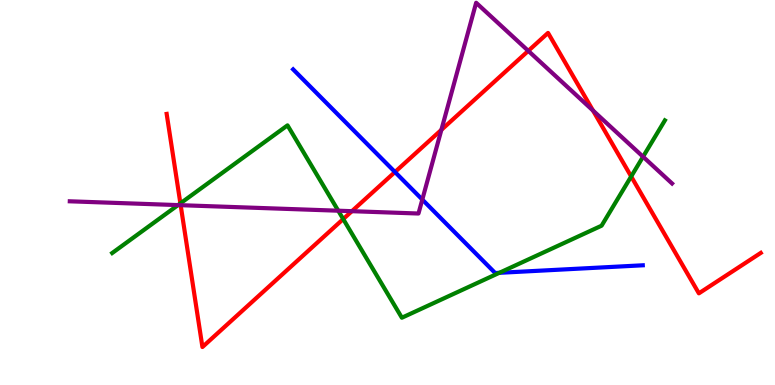[{'lines': ['blue', 'red'], 'intersections': [{'x': 5.1, 'y': 5.53}]}, {'lines': ['green', 'red'], 'intersections': [{'x': 2.33, 'y': 4.72}, {'x': 4.43, 'y': 4.31}, {'x': 8.14, 'y': 5.42}]}, {'lines': ['purple', 'red'], 'intersections': [{'x': 2.33, 'y': 4.67}, {'x': 4.54, 'y': 4.51}, {'x': 5.7, 'y': 6.63}, {'x': 6.82, 'y': 8.68}, {'x': 7.65, 'y': 7.13}]}, {'lines': ['blue', 'green'], 'intersections': [{'x': 6.44, 'y': 2.91}]}, {'lines': ['blue', 'purple'], 'intersections': [{'x': 5.45, 'y': 4.82}]}, {'lines': ['green', 'purple'], 'intersections': [{'x': 2.3, 'y': 4.67}, {'x': 4.36, 'y': 4.53}, {'x': 8.3, 'y': 5.93}]}]